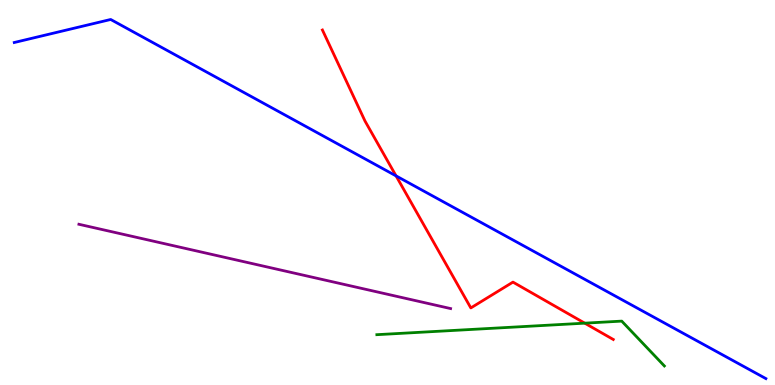[{'lines': ['blue', 'red'], 'intersections': [{'x': 5.11, 'y': 5.43}]}, {'lines': ['green', 'red'], 'intersections': [{'x': 7.55, 'y': 1.61}]}, {'lines': ['purple', 'red'], 'intersections': []}, {'lines': ['blue', 'green'], 'intersections': []}, {'lines': ['blue', 'purple'], 'intersections': []}, {'lines': ['green', 'purple'], 'intersections': []}]